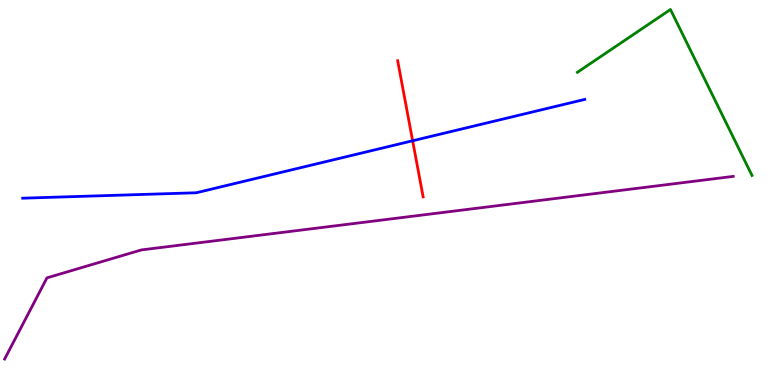[{'lines': ['blue', 'red'], 'intersections': [{'x': 5.32, 'y': 6.34}]}, {'lines': ['green', 'red'], 'intersections': []}, {'lines': ['purple', 'red'], 'intersections': []}, {'lines': ['blue', 'green'], 'intersections': []}, {'lines': ['blue', 'purple'], 'intersections': []}, {'lines': ['green', 'purple'], 'intersections': []}]